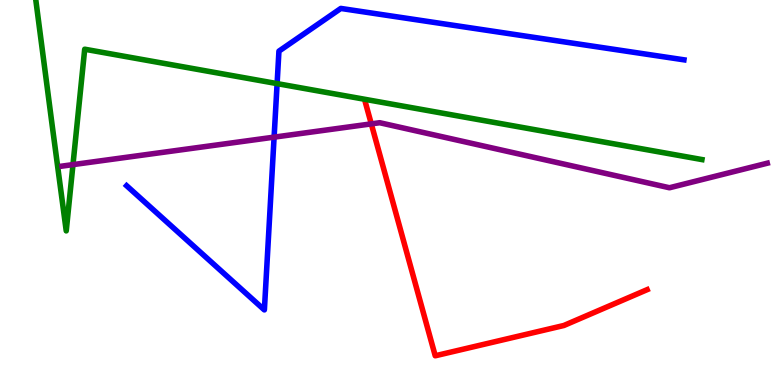[{'lines': ['blue', 'red'], 'intersections': []}, {'lines': ['green', 'red'], 'intersections': []}, {'lines': ['purple', 'red'], 'intersections': [{'x': 4.79, 'y': 6.78}]}, {'lines': ['blue', 'green'], 'intersections': [{'x': 3.58, 'y': 7.83}]}, {'lines': ['blue', 'purple'], 'intersections': [{'x': 3.54, 'y': 6.44}]}, {'lines': ['green', 'purple'], 'intersections': [{'x': 0.942, 'y': 5.72}]}]